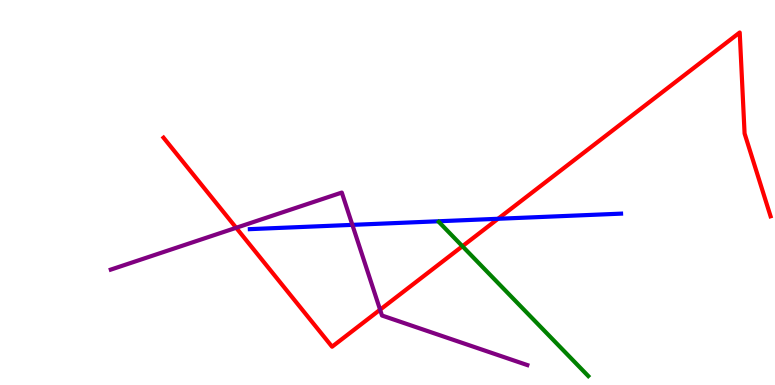[{'lines': ['blue', 'red'], 'intersections': [{'x': 6.43, 'y': 4.32}]}, {'lines': ['green', 'red'], 'intersections': [{'x': 5.97, 'y': 3.6}]}, {'lines': ['purple', 'red'], 'intersections': [{'x': 3.05, 'y': 4.08}, {'x': 4.9, 'y': 1.96}]}, {'lines': ['blue', 'green'], 'intersections': []}, {'lines': ['blue', 'purple'], 'intersections': [{'x': 4.55, 'y': 4.16}]}, {'lines': ['green', 'purple'], 'intersections': []}]